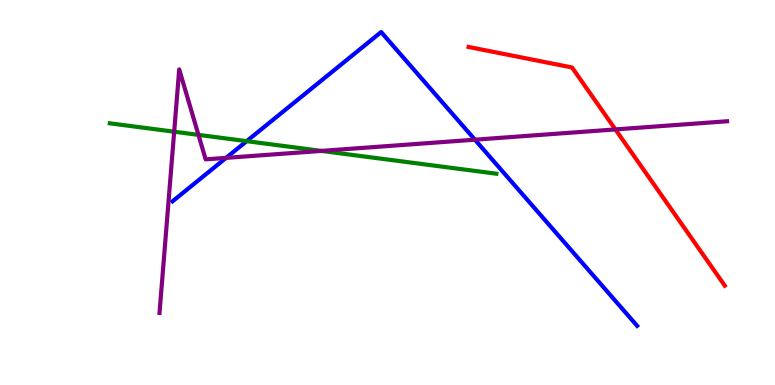[{'lines': ['blue', 'red'], 'intersections': []}, {'lines': ['green', 'red'], 'intersections': []}, {'lines': ['purple', 'red'], 'intersections': [{'x': 7.94, 'y': 6.64}]}, {'lines': ['blue', 'green'], 'intersections': [{'x': 3.18, 'y': 6.33}]}, {'lines': ['blue', 'purple'], 'intersections': [{'x': 2.92, 'y': 5.9}, {'x': 6.13, 'y': 6.37}]}, {'lines': ['green', 'purple'], 'intersections': [{'x': 2.25, 'y': 6.58}, {'x': 2.56, 'y': 6.5}, {'x': 4.15, 'y': 6.08}]}]